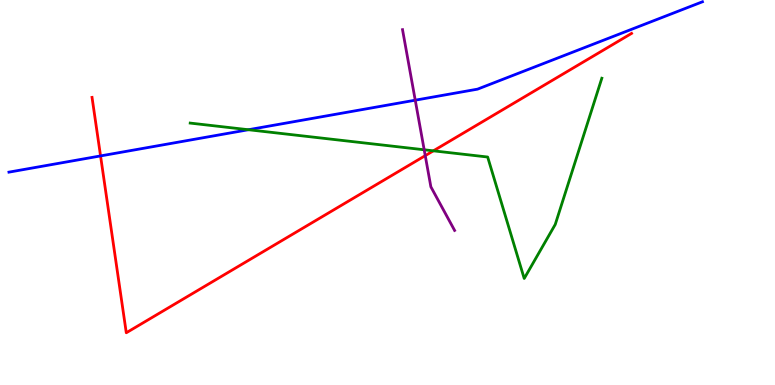[{'lines': ['blue', 'red'], 'intersections': [{'x': 1.3, 'y': 5.95}]}, {'lines': ['green', 'red'], 'intersections': [{'x': 5.59, 'y': 6.08}]}, {'lines': ['purple', 'red'], 'intersections': [{'x': 5.49, 'y': 5.96}]}, {'lines': ['blue', 'green'], 'intersections': [{'x': 3.21, 'y': 6.63}]}, {'lines': ['blue', 'purple'], 'intersections': [{'x': 5.36, 'y': 7.4}]}, {'lines': ['green', 'purple'], 'intersections': [{'x': 5.47, 'y': 6.11}]}]